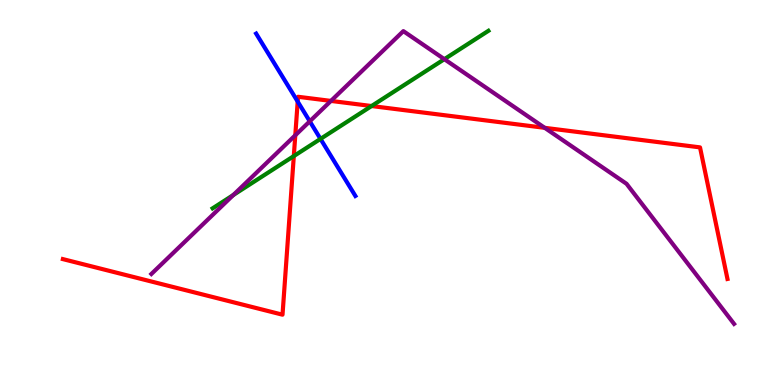[{'lines': ['blue', 'red'], 'intersections': [{'x': 3.84, 'y': 7.36}]}, {'lines': ['green', 'red'], 'intersections': [{'x': 3.79, 'y': 5.95}, {'x': 4.79, 'y': 7.25}]}, {'lines': ['purple', 'red'], 'intersections': [{'x': 3.81, 'y': 6.49}, {'x': 4.27, 'y': 7.38}, {'x': 7.03, 'y': 6.68}]}, {'lines': ['blue', 'green'], 'intersections': [{'x': 4.14, 'y': 6.39}]}, {'lines': ['blue', 'purple'], 'intersections': [{'x': 4.0, 'y': 6.85}]}, {'lines': ['green', 'purple'], 'intersections': [{'x': 3.01, 'y': 4.93}, {'x': 5.73, 'y': 8.46}]}]